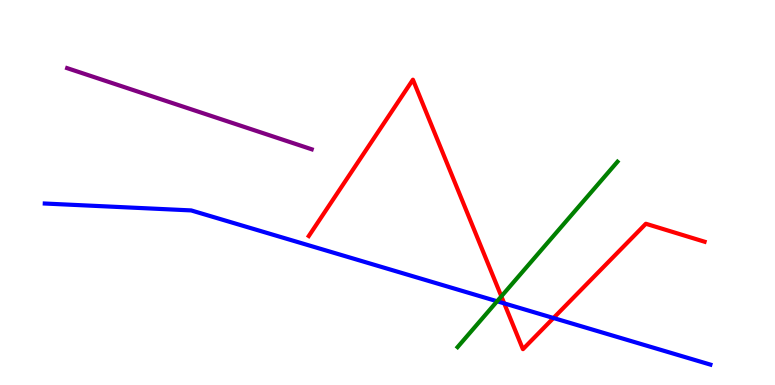[{'lines': ['blue', 'red'], 'intersections': [{'x': 6.51, 'y': 2.12}, {'x': 7.14, 'y': 1.74}]}, {'lines': ['green', 'red'], 'intersections': [{'x': 6.47, 'y': 2.3}]}, {'lines': ['purple', 'red'], 'intersections': []}, {'lines': ['blue', 'green'], 'intersections': [{'x': 6.41, 'y': 2.17}]}, {'lines': ['blue', 'purple'], 'intersections': []}, {'lines': ['green', 'purple'], 'intersections': []}]